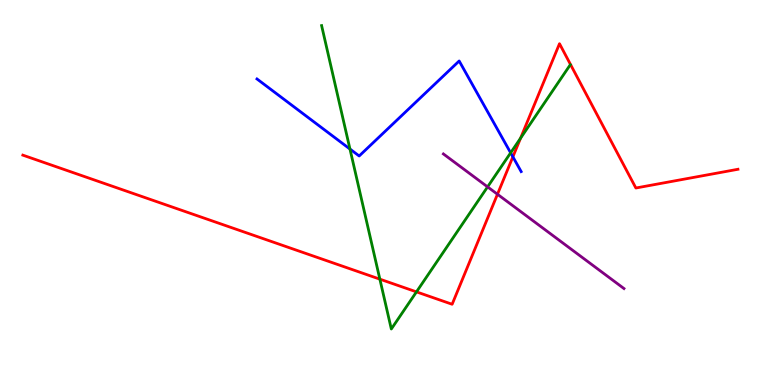[{'lines': ['blue', 'red'], 'intersections': [{'x': 6.62, 'y': 5.93}]}, {'lines': ['green', 'red'], 'intersections': [{'x': 4.9, 'y': 2.75}, {'x': 5.37, 'y': 2.42}, {'x': 6.72, 'y': 6.41}]}, {'lines': ['purple', 'red'], 'intersections': [{'x': 6.42, 'y': 4.95}]}, {'lines': ['blue', 'green'], 'intersections': [{'x': 4.52, 'y': 6.13}, {'x': 6.59, 'y': 6.03}]}, {'lines': ['blue', 'purple'], 'intersections': []}, {'lines': ['green', 'purple'], 'intersections': [{'x': 6.29, 'y': 5.15}]}]